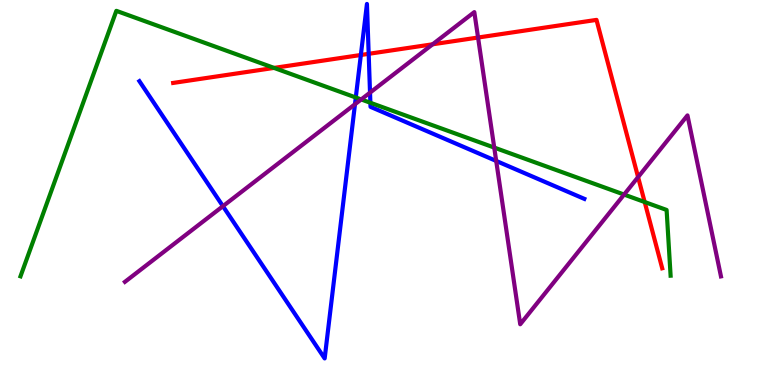[{'lines': ['blue', 'red'], 'intersections': [{'x': 4.66, 'y': 8.57}, {'x': 4.76, 'y': 8.6}]}, {'lines': ['green', 'red'], 'intersections': [{'x': 3.54, 'y': 8.24}, {'x': 8.32, 'y': 4.75}]}, {'lines': ['purple', 'red'], 'intersections': [{'x': 5.58, 'y': 8.85}, {'x': 6.17, 'y': 9.03}, {'x': 8.23, 'y': 5.4}]}, {'lines': ['blue', 'green'], 'intersections': [{'x': 4.59, 'y': 7.47}, {'x': 4.78, 'y': 7.33}]}, {'lines': ['blue', 'purple'], 'intersections': [{'x': 2.88, 'y': 4.64}, {'x': 4.58, 'y': 7.29}, {'x': 4.77, 'y': 7.59}, {'x': 6.4, 'y': 5.82}]}, {'lines': ['green', 'purple'], 'intersections': [{'x': 4.66, 'y': 7.42}, {'x': 6.38, 'y': 6.17}, {'x': 8.05, 'y': 4.95}]}]